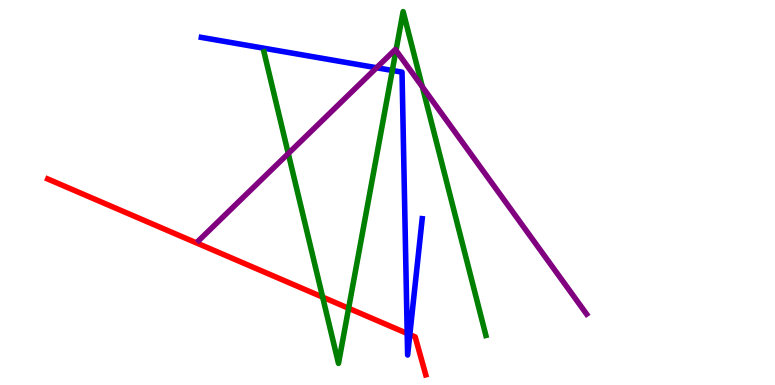[{'lines': ['blue', 'red'], 'intersections': [{'x': 5.25, 'y': 1.34}, {'x': 5.29, 'y': 1.31}]}, {'lines': ['green', 'red'], 'intersections': [{'x': 4.16, 'y': 2.28}, {'x': 4.5, 'y': 1.99}]}, {'lines': ['purple', 'red'], 'intersections': []}, {'lines': ['blue', 'green'], 'intersections': [{'x': 5.06, 'y': 8.17}]}, {'lines': ['blue', 'purple'], 'intersections': [{'x': 4.86, 'y': 8.24}]}, {'lines': ['green', 'purple'], 'intersections': [{'x': 3.72, 'y': 6.01}, {'x': 5.11, 'y': 8.69}, {'x': 5.45, 'y': 7.74}]}]